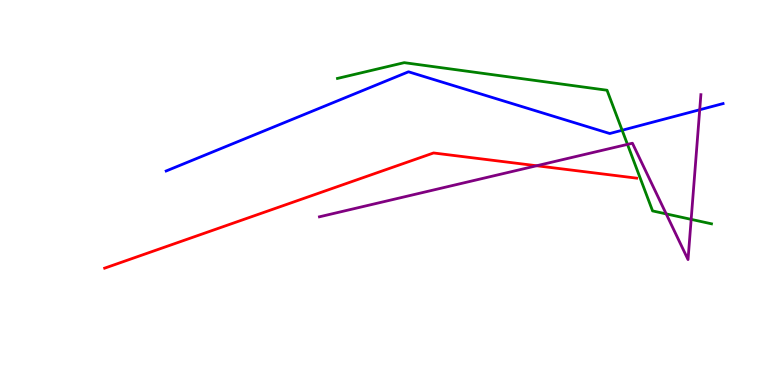[{'lines': ['blue', 'red'], 'intersections': []}, {'lines': ['green', 'red'], 'intersections': []}, {'lines': ['purple', 'red'], 'intersections': [{'x': 6.92, 'y': 5.69}]}, {'lines': ['blue', 'green'], 'intersections': [{'x': 8.03, 'y': 6.62}]}, {'lines': ['blue', 'purple'], 'intersections': [{'x': 9.03, 'y': 7.15}]}, {'lines': ['green', 'purple'], 'intersections': [{'x': 8.1, 'y': 6.25}, {'x': 8.6, 'y': 4.44}, {'x': 8.92, 'y': 4.3}]}]